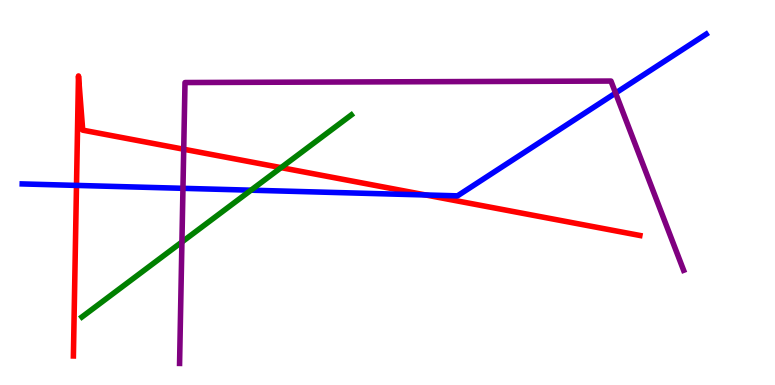[{'lines': ['blue', 'red'], 'intersections': [{'x': 0.987, 'y': 5.18}, {'x': 5.49, 'y': 4.94}]}, {'lines': ['green', 'red'], 'intersections': [{'x': 3.63, 'y': 5.65}]}, {'lines': ['purple', 'red'], 'intersections': [{'x': 2.37, 'y': 6.12}]}, {'lines': ['blue', 'green'], 'intersections': [{'x': 3.24, 'y': 5.06}]}, {'lines': ['blue', 'purple'], 'intersections': [{'x': 2.36, 'y': 5.11}, {'x': 7.94, 'y': 7.58}]}, {'lines': ['green', 'purple'], 'intersections': [{'x': 2.35, 'y': 3.71}]}]